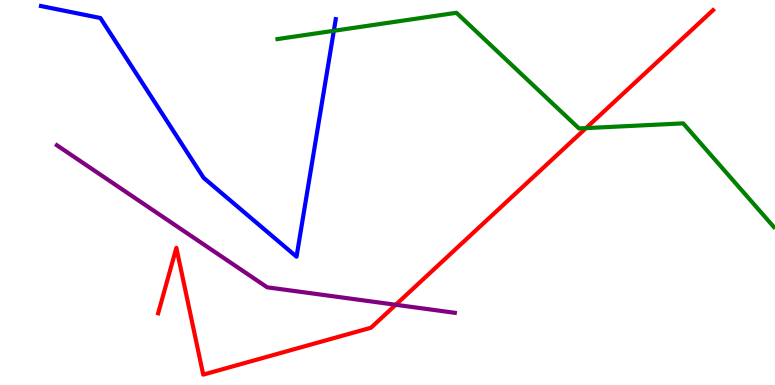[{'lines': ['blue', 'red'], 'intersections': []}, {'lines': ['green', 'red'], 'intersections': [{'x': 7.56, 'y': 6.67}]}, {'lines': ['purple', 'red'], 'intersections': [{'x': 5.11, 'y': 2.08}]}, {'lines': ['blue', 'green'], 'intersections': [{'x': 4.31, 'y': 9.2}]}, {'lines': ['blue', 'purple'], 'intersections': []}, {'lines': ['green', 'purple'], 'intersections': []}]